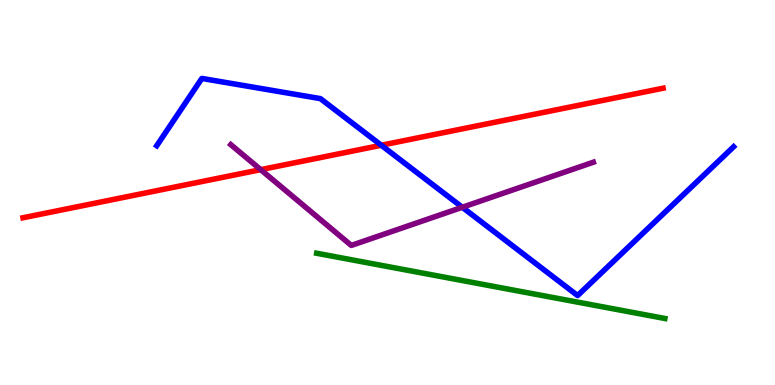[{'lines': ['blue', 'red'], 'intersections': [{'x': 4.92, 'y': 6.23}]}, {'lines': ['green', 'red'], 'intersections': []}, {'lines': ['purple', 'red'], 'intersections': [{'x': 3.36, 'y': 5.59}]}, {'lines': ['blue', 'green'], 'intersections': []}, {'lines': ['blue', 'purple'], 'intersections': [{'x': 5.97, 'y': 4.62}]}, {'lines': ['green', 'purple'], 'intersections': []}]